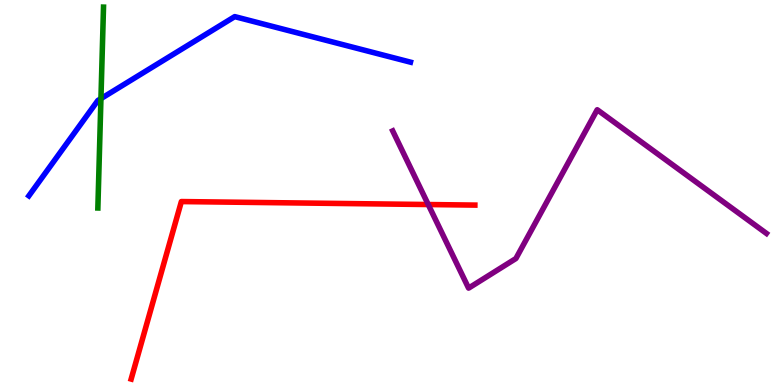[{'lines': ['blue', 'red'], 'intersections': []}, {'lines': ['green', 'red'], 'intersections': []}, {'lines': ['purple', 'red'], 'intersections': [{'x': 5.53, 'y': 4.69}]}, {'lines': ['blue', 'green'], 'intersections': [{'x': 1.3, 'y': 7.44}]}, {'lines': ['blue', 'purple'], 'intersections': []}, {'lines': ['green', 'purple'], 'intersections': []}]